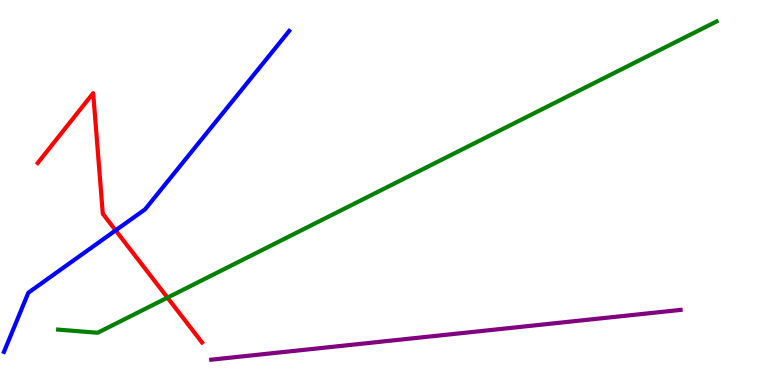[{'lines': ['blue', 'red'], 'intersections': [{'x': 1.49, 'y': 4.02}]}, {'lines': ['green', 'red'], 'intersections': [{'x': 2.16, 'y': 2.27}]}, {'lines': ['purple', 'red'], 'intersections': []}, {'lines': ['blue', 'green'], 'intersections': []}, {'lines': ['blue', 'purple'], 'intersections': []}, {'lines': ['green', 'purple'], 'intersections': []}]